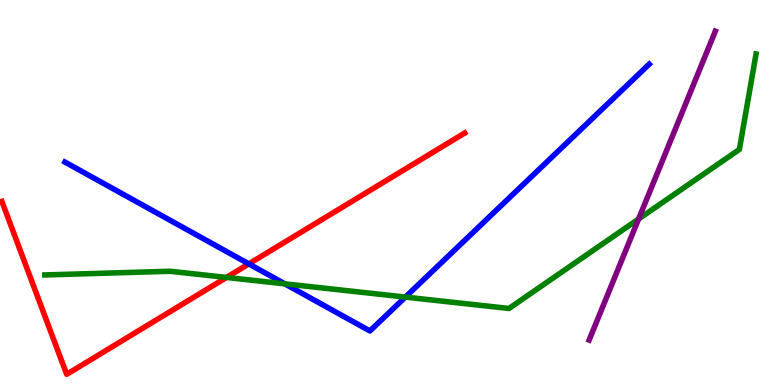[{'lines': ['blue', 'red'], 'intersections': [{'x': 3.21, 'y': 3.15}]}, {'lines': ['green', 'red'], 'intersections': [{'x': 2.92, 'y': 2.79}]}, {'lines': ['purple', 'red'], 'intersections': []}, {'lines': ['blue', 'green'], 'intersections': [{'x': 3.68, 'y': 2.63}, {'x': 5.23, 'y': 2.28}]}, {'lines': ['blue', 'purple'], 'intersections': []}, {'lines': ['green', 'purple'], 'intersections': [{'x': 8.24, 'y': 4.31}]}]